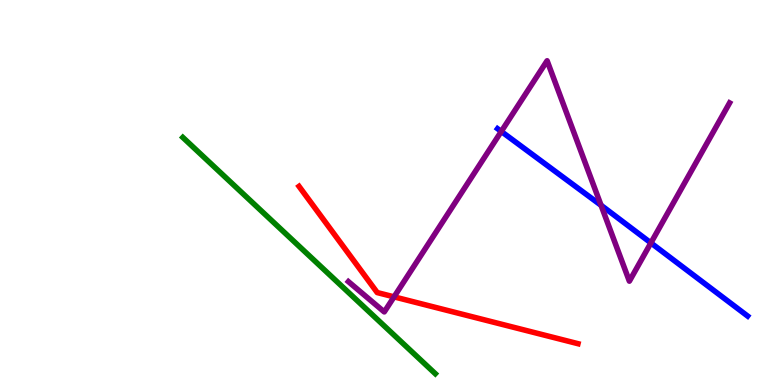[{'lines': ['blue', 'red'], 'intersections': []}, {'lines': ['green', 'red'], 'intersections': []}, {'lines': ['purple', 'red'], 'intersections': [{'x': 5.08, 'y': 2.29}]}, {'lines': ['blue', 'green'], 'intersections': []}, {'lines': ['blue', 'purple'], 'intersections': [{'x': 6.47, 'y': 6.59}, {'x': 7.76, 'y': 4.67}, {'x': 8.4, 'y': 3.69}]}, {'lines': ['green', 'purple'], 'intersections': []}]